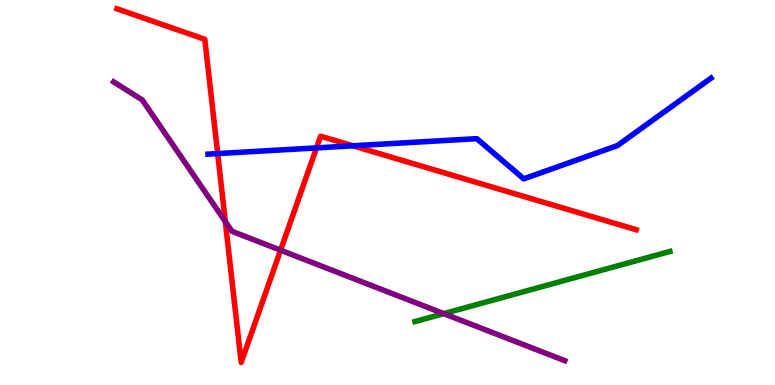[{'lines': ['blue', 'red'], 'intersections': [{'x': 2.81, 'y': 6.01}, {'x': 4.08, 'y': 6.16}, {'x': 4.55, 'y': 6.21}]}, {'lines': ['green', 'red'], 'intersections': []}, {'lines': ['purple', 'red'], 'intersections': [{'x': 2.91, 'y': 4.24}, {'x': 3.62, 'y': 3.5}]}, {'lines': ['blue', 'green'], 'intersections': []}, {'lines': ['blue', 'purple'], 'intersections': []}, {'lines': ['green', 'purple'], 'intersections': [{'x': 5.73, 'y': 1.85}]}]